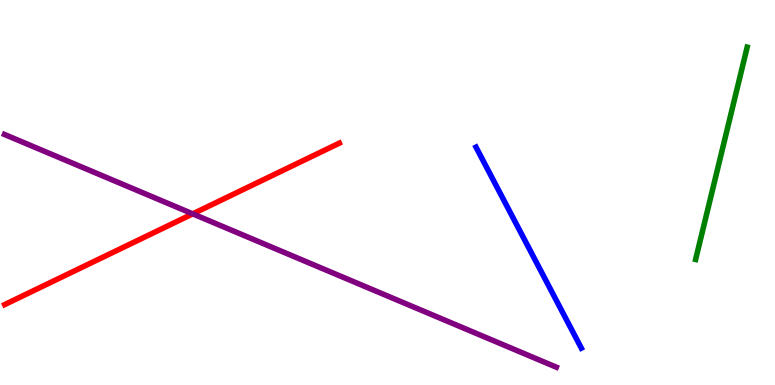[{'lines': ['blue', 'red'], 'intersections': []}, {'lines': ['green', 'red'], 'intersections': []}, {'lines': ['purple', 'red'], 'intersections': [{'x': 2.49, 'y': 4.45}]}, {'lines': ['blue', 'green'], 'intersections': []}, {'lines': ['blue', 'purple'], 'intersections': []}, {'lines': ['green', 'purple'], 'intersections': []}]